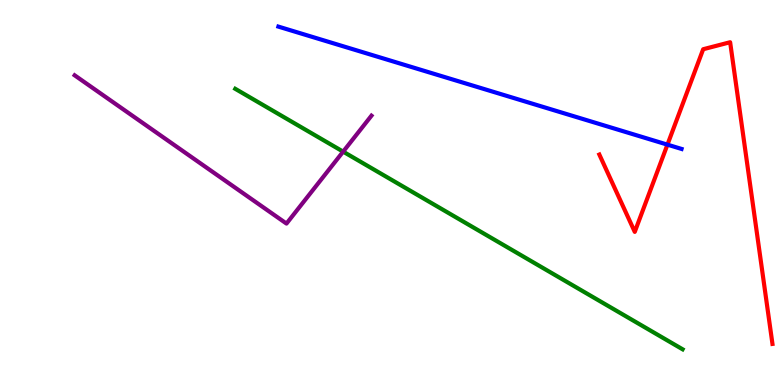[{'lines': ['blue', 'red'], 'intersections': [{'x': 8.61, 'y': 6.24}]}, {'lines': ['green', 'red'], 'intersections': []}, {'lines': ['purple', 'red'], 'intersections': []}, {'lines': ['blue', 'green'], 'intersections': []}, {'lines': ['blue', 'purple'], 'intersections': []}, {'lines': ['green', 'purple'], 'intersections': [{'x': 4.43, 'y': 6.06}]}]